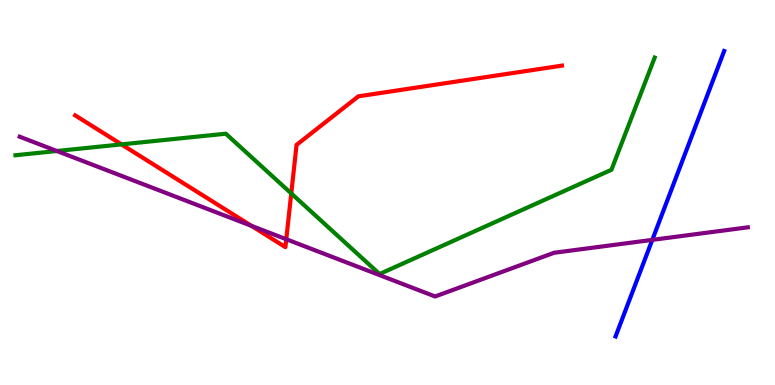[{'lines': ['blue', 'red'], 'intersections': []}, {'lines': ['green', 'red'], 'intersections': [{'x': 1.57, 'y': 6.25}, {'x': 3.76, 'y': 4.98}]}, {'lines': ['purple', 'red'], 'intersections': [{'x': 3.24, 'y': 4.13}, {'x': 3.69, 'y': 3.79}]}, {'lines': ['blue', 'green'], 'intersections': []}, {'lines': ['blue', 'purple'], 'intersections': [{'x': 8.42, 'y': 3.77}]}, {'lines': ['green', 'purple'], 'intersections': [{'x': 0.734, 'y': 6.08}]}]